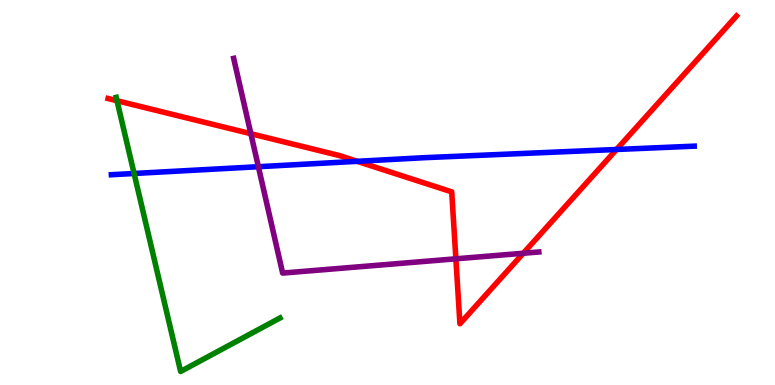[{'lines': ['blue', 'red'], 'intersections': [{'x': 4.61, 'y': 5.81}, {'x': 7.96, 'y': 6.12}]}, {'lines': ['green', 'red'], 'intersections': [{'x': 1.51, 'y': 7.38}]}, {'lines': ['purple', 'red'], 'intersections': [{'x': 3.24, 'y': 6.53}, {'x': 5.88, 'y': 3.28}, {'x': 6.75, 'y': 3.42}]}, {'lines': ['blue', 'green'], 'intersections': [{'x': 1.73, 'y': 5.49}]}, {'lines': ['blue', 'purple'], 'intersections': [{'x': 3.33, 'y': 5.67}]}, {'lines': ['green', 'purple'], 'intersections': []}]